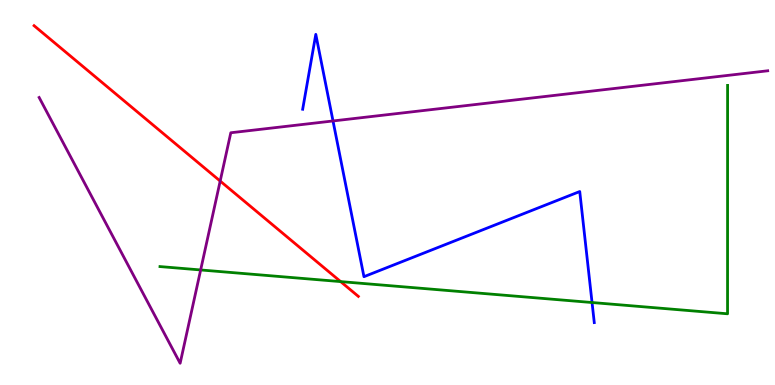[{'lines': ['blue', 'red'], 'intersections': []}, {'lines': ['green', 'red'], 'intersections': [{'x': 4.4, 'y': 2.69}]}, {'lines': ['purple', 'red'], 'intersections': [{'x': 2.84, 'y': 5.3}]}, {'lines': ['blue', 'green'], 'intersections': [{'x': 7.64, 'y': 2.14}]}, {'lines': ['blue', 'purple'], 'intersections': [{'x': 4.3, 'y': 6.86}]}, {'lines': ['green', 'purple'], 'intersections': [{'x': 2.59, 'y': 2.99}]}]